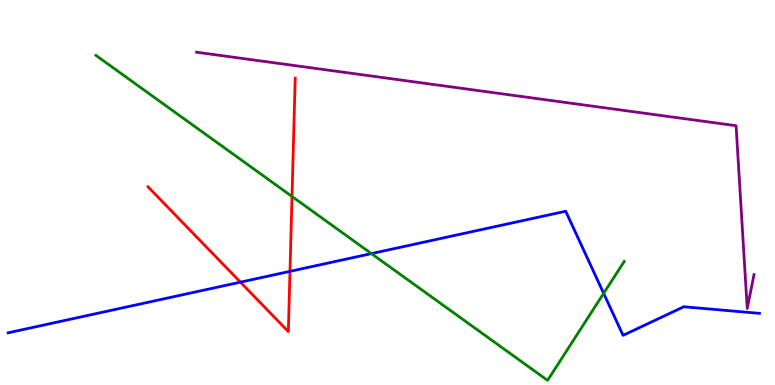[{'lines': ['blue', 'red'], 'intersections': [{'x': 3.1, 'y': 2.67}, {'x': 3.74, 'y': 2.95}]}, {'lines': ['green', 'red'], 'intersections': [{'x': 3.77, 'y': 4.9}]}, {'lines': ['purple', 'red'], 'intersections': []}, {'lines': ['blue', 'green'], 'intersections': [{'x': 4.79, 'y': 3.41}, {'x': 7.79, 'y': 2.38}]}, {'lines': ['blue', 'purple'], 'intersections': []}, {'lines': ['green', 'purple'], 'intersections': []}]